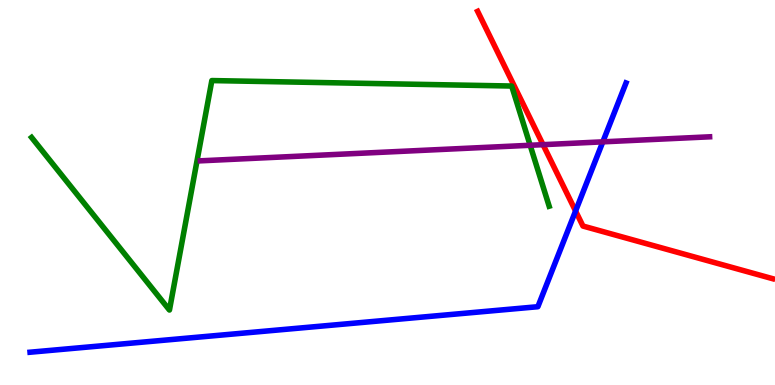[{'lines': ['blue', 'red'], 'intersections': [{'x': 7.43, 'y': 4.52}]}, {'lines': ['green', 'red'], 'intersections': []}, {'lines': ['purple', 'red'], 'intersections': [{'x': 7.01, 'y': 6.24}]}, {'lines': ['blue', 'green'], 'intersections': []}, {'lines': ['blue', 'purple'], 'intersections': [{'x': 7.78, 'y': 6.32}]}, {'lines': ['green', 'purple'], 'intersections': [{'x': 6.84, 'y': 6.23}]}]